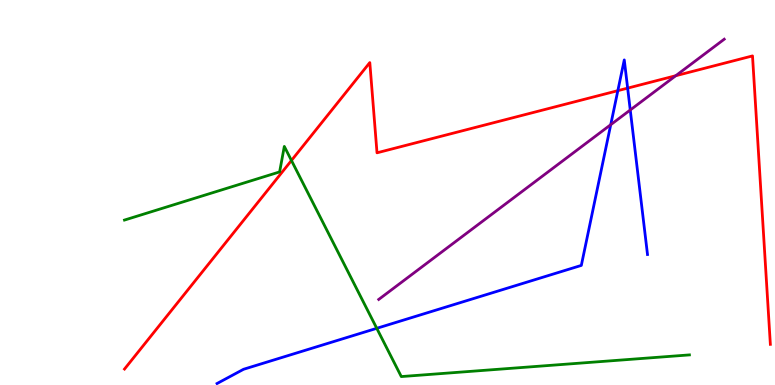[{'lines': ['blue', 'red'], 'intersections': [{'x': 7.97, 'y': 7.65}, {'x': 8.1, 'y': 7.71}]}, {'lines': ['green', 'red'], 'intersections': [{'x': 3.76, 'y': 5.83}]}, {'lines': ['purple', 'red'], 'intersections': [{'x': 8.72, 'y': 8.03}]}, {'lines': ['blue', 'green'], 'intersections': [{'x': 4.86, 'y': 1.47}]}, {'lines': ['blue', 'purple'], 'intersections': [{'x': 7.88, 'y': 6.76}, {'x': 8.13, 'y': 7.14}]}, {'lines': ['green', 'purple'], 'intersections': []}]